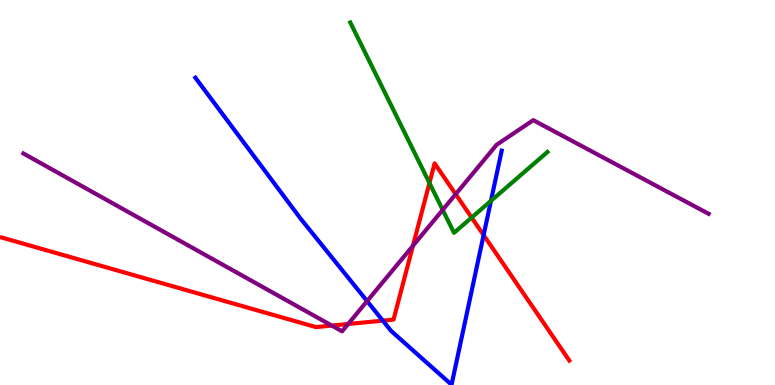[{'lines': ['blue', 'red'], 'intersections': [{'x': 4.94, 'y': 1.67}, {'x': 6.24, 'y': 3.89}]}, {'lines': ['green', 'red'], 'intersections': [{'x': 5.54, 'y': 5.25}, {'x': 6.09, 'y': 4.35}]}, {'lines': ['purple', 'red'], 'intersections': [{'x': 4.28, 'y': 1.54}, {'x': 4.49, 'y': 1.58}, {'x': 5.33, 'y': 3.62}, {'x': 5.88, 'y': 4.96}]}, {'lines': ['blue', 'green'], 'intersections': [{'x': 6.33, 'y': 4.78}]}, {'lines': ['blue', 'purple'], 'intersections': [{'x': 4.74, 'y': 2.18}]}, {'lines': ['green', 'purple'], 'intersections': [{'x': 5.71, 'y': 4.55}]}]